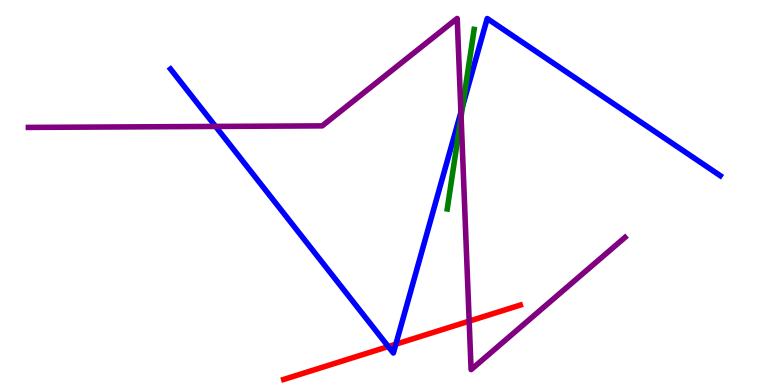[{'lines': ['blue', 'red'], 'intersections': [{'x': 5.01, 'y': 0.998}, {'x': 5.11, 'y': 1.06}]}, {'lines': ['green', 'red'], 'intersections': []}, {'lines': ['purple', 'red'], 'intersections': [{'x': 6.05, 'y': 1.66}]}, {'lines': ['blue', 'green'], 'intersections': [{'x': 5.97, 'y': 7.25}]}, {'lines': ['blue', 'purple'], 'intersections': [{'x': 2.78, 'y': 6.72}, {'x': 5.95, 'y': 7.08}]}, {'lines': ['green', 'purple'], 'intersections': [{'x': 5.95, 'y': 6.97}]}]